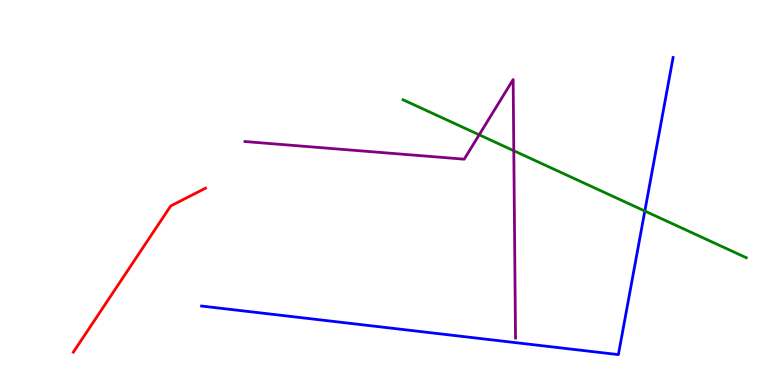[{'lines': ['blue', 'red'], 'intersections': []}, {'lines': ['green', 'red'], 'intersections': []}, {'lines': ['purple', 'red'], 'intersections': []}, {'lines': ['blue', 'green'], 'intersections': [{'x': 8.32, 'y': 4.52}]}, {'lines': ['blue', 'purple'], 'intersections': []}, {'lines': ['green', 'purple'], 'intersections': [{'x': 6.18, 'y': 6.5}, {'x': 6.63, 'y': 6.08}]}]